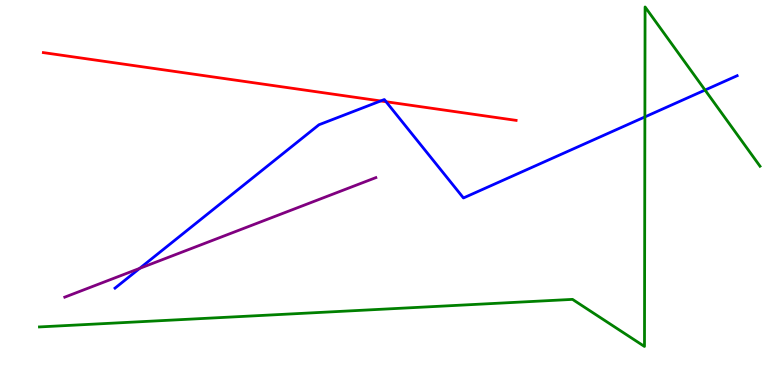[{'lines': ['blue', 'red'], 'intersections': [{'x': 4.91, 'y': 7.38}, {'x': 4.98, 'y': 7.36}]}, {'lines': ['green', 'red'], 'intersections': []}, {'lines': ['purple', 'red'], 'intersections': []}, {'lines': ['blue', 'green'], 'intersections': [{'x': 8.32, 'y': 6.96}, {'x': 9.1, 'y': 7.66}]}, {'lines': ['blue', 'purple'], 'intersections': [{'x': 1.8, 'y': 3.03}]}, {'lines': ['green', 'purple'], 'intersections': []}]